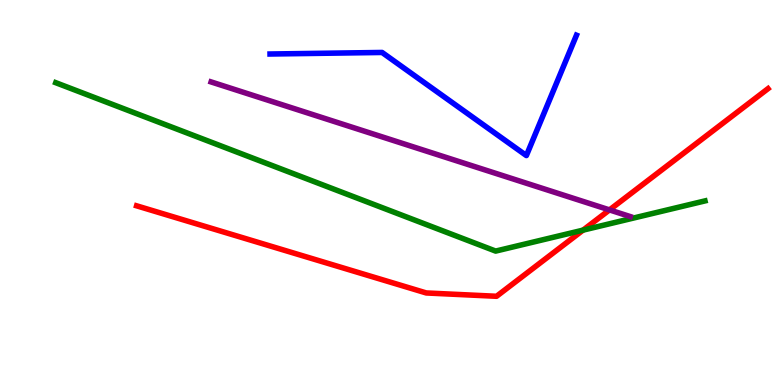[{'lines': ['blue', 'red'], 'intersections': []}, {'lines': ['green', 'red'], 'intersections': [{'x': 7.52, 'y': 4.02}]}, {'lines': ['purple', 'red'], 'intersections': [{'x': 7.86, 'y': 4.55}]}, {'lines': ['blue', 'green'], 'intersections': []}, {'lines': ['blue', 'purple'], 'intersections': []}, {'lines': ['green', 'purple'], 'intersections': []}]